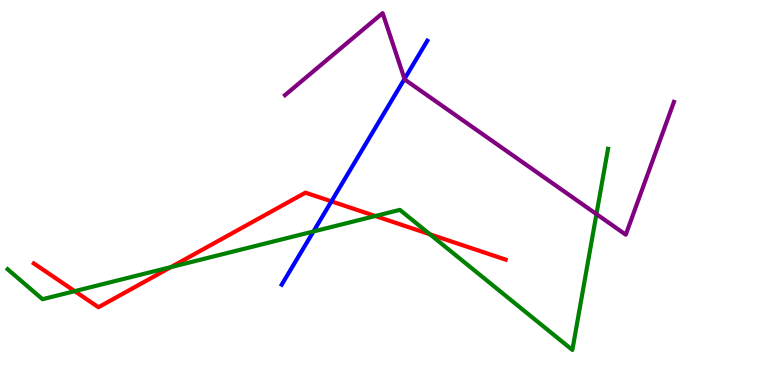[{'lines': ['blue', 'red'], 'intersections': [{'x': 4.28, 'y': 4.77}]}, {'lines': ['green', 'red'], 'intersections': [{'x': 0.964, 'y': 2.44}, {'x': 2.21, 'y': 3.06}, {'x': 4.84, 'y': 4.39}, {'x': 5.55, 'y': 3.91}]}, {'lines': ['purple', 'red'], 'intersections': []}, {'lines': ['blue', 'green'], 'intersections': [{'x': 4.04, 'y': 3.99}]}, {'lines': ['blue', 'purple'], 'intersections': [{'x': 5.22, 'y': 7.95}]}, {'lines': ['green', 'purple'], 'intersections': [{'x': 7.7, 'y': 4.44}]}]